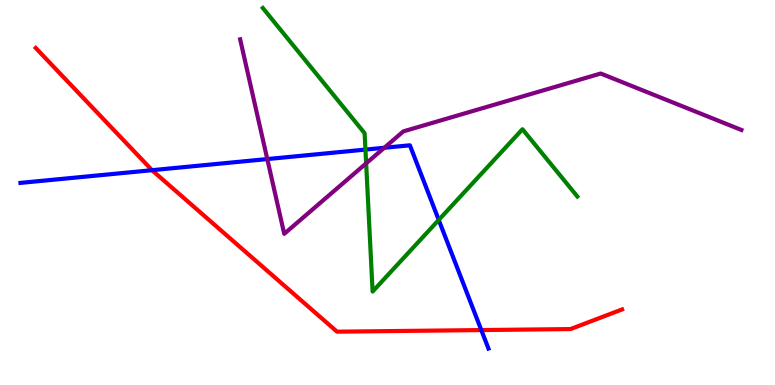[{'lines': ['blue', 'red'], 'intersections': [{'x': 1.96, 'y': 5.58}, {'x': 6.21, 'y': 1.43}]}, {'lines': ['green', 'red'], 'intersections': []}, {'lines': ['purple', 'red'], 'intersections': []}, {'lines': ['blue', 'green'], 'intersections': [{'x': 4.72, 'y': 6.11}, {'x': 5.66, 'y': 4.29}]}, {'lines': ['blue', 'purple'], 'intersections': [{'x': 3.45, 'y': 5.87}, {'x': 4.96, 'y': 6.16}]}, {'lines': ['green', 'purple'], 'intersections': [{'x': 4.72, 'y': 5.76}]}]